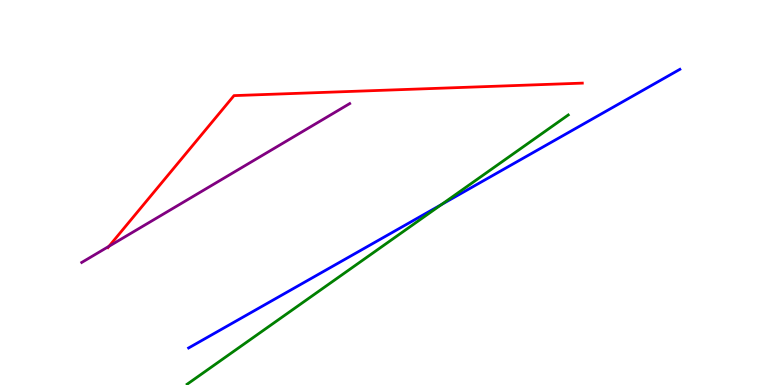[{'lines': ['blue', 'red'], 'intersections': []}, {'lines': ['green', 'red'], 'intersections': []}, {'lines': ['purple', 'red'], 'intersections': [{'x': 1.41, 'y': 3.6}]}, {'lines': ['blue', 'green'], 'intersections': [{'x': 5.7, 'y': 4.69}]}, {'lines': ['blue', 'purple'], 'intersections': []}, {'lines': ['green', 'purple'], 'intersections': []}]